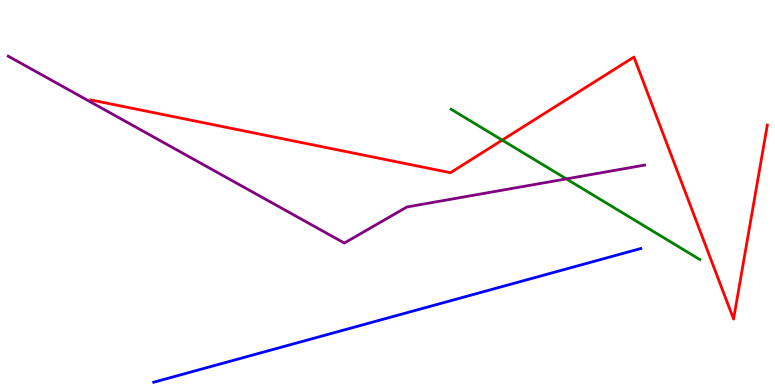[{'lines': ['blue', 'red'], 'intersections': []}, {'lines': ['green', 'red'], 'intersections': [{'x': 6.48, 'y': 6.36}]}, {'lines': ['purple', 'red'], 'intersections': []}, {'lines': ['blue', 'green'], 'intersections': []}, {'lines': ['blue', 'purple'], 'intersections': []}, {'lines': ['green', 'purple'], 'intersections': [{'x': 7.31, 'y': 5.35}]}]